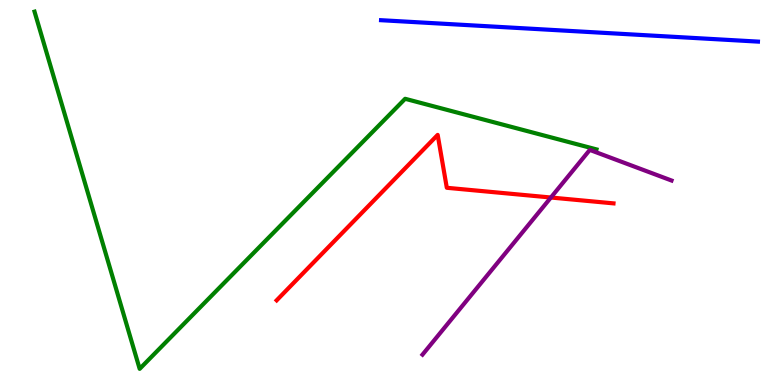[{'lines': ['blue', 'red'], 'intersections': []}, {'lines': ['green', 'red'], 'intersections': []}, {'lines': ['purple', 'red'], 'intersections': [{'x': 7.11, 'y': 4.87}]}, {'lines': ['blue', 'green'], 'intersections': []}, {'lines': ['blue', 'purple'], 'intersections': []}, {'lines': ['green', 'purple'], 'intersections': []}]